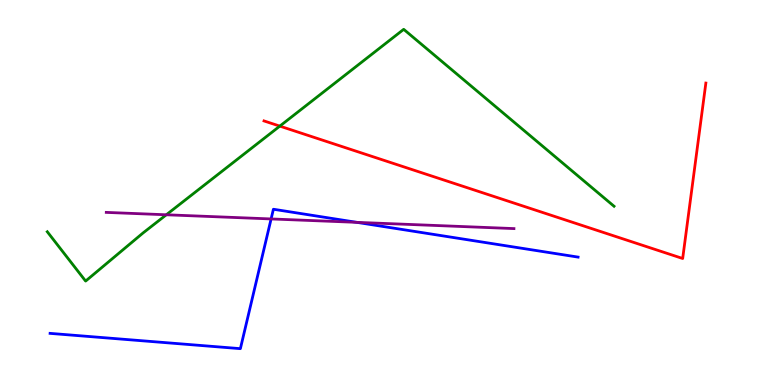[{'lines': ['blue', 'red'], 'intersections': []}, {'lines': ['green', 'red'], 'intersections': [{'x': 3.61, 'y': 6.72}]}, {'lines': ['purple', 'red'], 'intersections': []}, {'lines': ['blue', 'green'], 'intersections': []}, {'lines': ['blue', 'purple'], 'intersections': [{'x': 3.5, 'y': 4.31}, {'x': 4.6, 'y': 4.22}]}, {'lines': ['green', 'purple'], 'intersections': [{'x': 2.15, 'y': 4.42}]}]